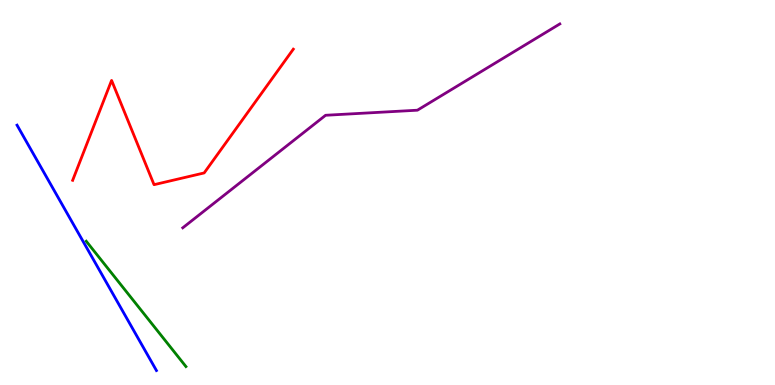[{'lines': ['blue', 'red'], 'intersections': []}, {'lines': ['green', 'red'], 'intersections': []}, {'lines': ['purple', 'red'], 'intersections': []}, {'lines': ['blue', 'green'], 'intersections': []}, {'lines': ['blue', 'purple'], 'intersections': []}, {'lines': ['green', 'purple'], 'intersections': []}]